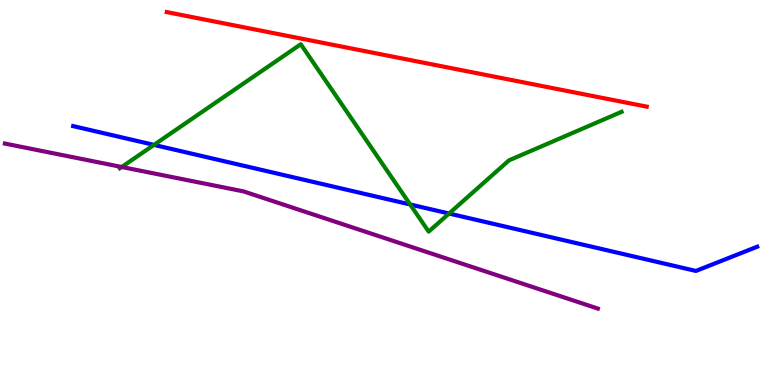[{'lines': ['blue', 'red'], 'intersections': []}, {'lines': ['green', 'red'], 'intersections': []}, {'lines': ['purple', 'red'], 'intersections': []}, {'lines': ['blue', 'green'], 'intersections': [{'x': 1.99, 'y': 6.24}, {'x': 5.29, 'y': 4.69}, {'x': 5.79, 'y': 4.45}]}, {'lines': ['blue', 'purple'], 'intersections': []}, {'lines': ['green', 'purple'], 'intersections': [{'x': 1.57, 'y': 5.66}]}]